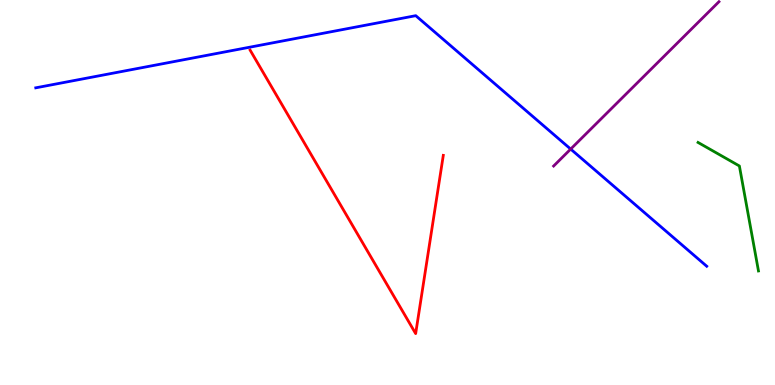[{'lines': ['blue', 'red'], 'intersections': []}, {'lines': ['green', 'red'], 'intersections': []}, {'lines': ['purple', 'red'], 'intersections': []}, {'lines': ['blue', 'green'], 'intersections': []}, {'lines': ['blue', 'purple'], 'intersections': [{'x': 7.36, 'y': 6.13}]}, {'lines': ['green', 'purple'], 'intersections': []}]